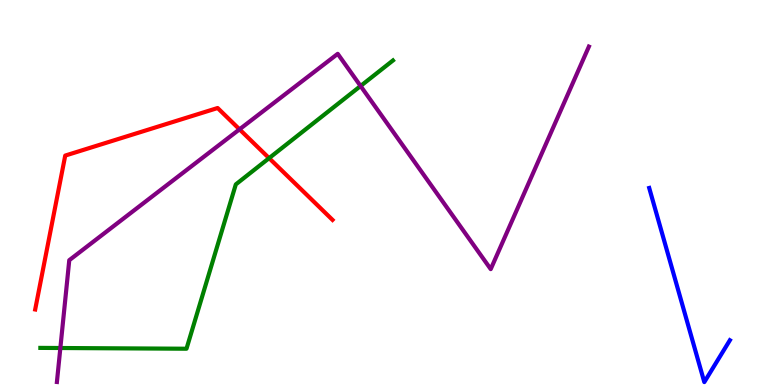[{'lines': ['blue', 'red'], 'intersections': []}, {'lines': ['green', 'red'], 'intersections': [{'x': 3.47, 'y': 5.89}]}, {'lines': ['purple', 'red'], 'intersections': [{'x': 3.09, 'y': 6.64}]}, {'lines': ['blue', 'green'], 'intersections': []}, {'lines': ['blue', 'purple'], 'intersections': []}, {'lines': ['green', 'purple'], 'intersections': [{'x': 0.779, 'y': 0.961}, {'x': 4.65, 'y': 7.77}]}]